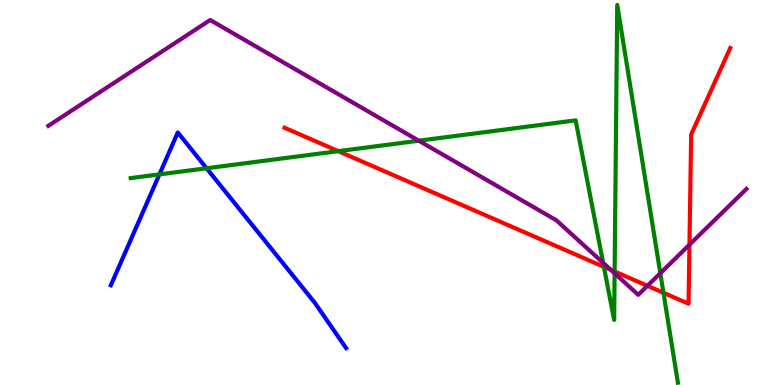[{'lines': ['blue', 'red'], 'intersections': []}, {'lines': ['green', 'red'], 'intersections': [{'x': 4.36, 'y': 6.07}, {'x': 7.79, 'y': 3.07}, {'x': 7.93, 'y': 2.95}, {'x': 8.56, 'y': 2.39}]}, {'lines': ['purple', 'red'], 'intersections': [{'x': 7.88, 'y': 2.99}, {'x': 8.35, 'y': 2.58}, {'x': 8.9, 'y': 3.64}]}, {'lines': ['blue', 'green'], 'intersections': [{'x': 2.06, 'y': 5.47}, {'x': 2.67, 'y': 5.63}]}, {'lines': ['blue', 'purple'], 'intersections': []}, {'lines': ['green', 'purple'], 'intersections': [{'x': 5.4, 'y': 6.35}, {'x': 7.78, 'y': 3.17}, {'x': 7.93, 'y': 2.9}, {'x': 8.52, 'y': 2.9}]}]